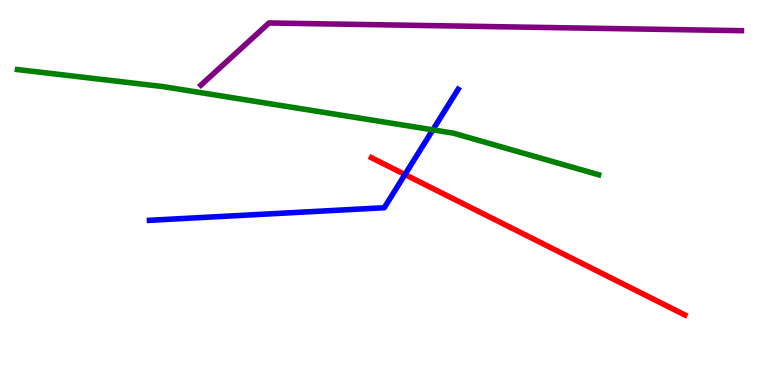[{'lines': ['blue', 'red'], 'intersections': [{'x': 5.23, 'y': 5.47}]}, {'lines': ['green', 'red'], 'intersections': []}, {'lines': ['purple', 'red'], 'intersections': []}, {'lines': ['blue', 'green'], 'intersections': [{'x': 5.58, 'y': 6.63}]}, {'lines': ['blue', 'purple'], 'intersections': []}, {'lines': ['green', 'purple'], 'intersections': []}]